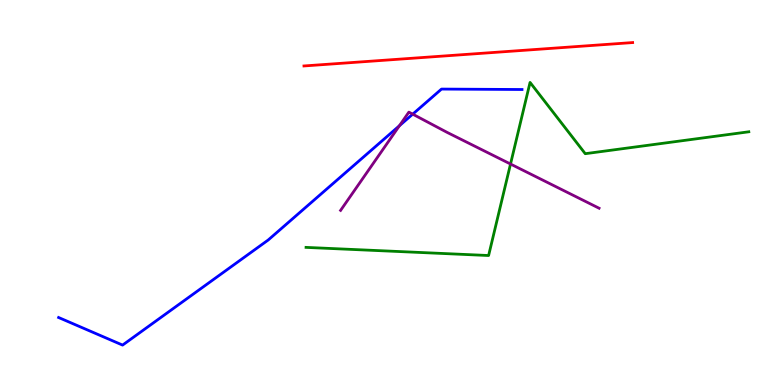[{'lines': ['blue', 'red'], 'intersections': []}, {'lines': ['green', 'red'], 'intersections': []}, {'lines': ['purple', 'red'], 'intersections': []}, {'lines': ['blue', 'green'], 'intersections': []}, {'lines': ['blue', 'purple'], 'intersections': [{'x': 5.15, 'y': 6.73}, {'x': 5.33, 'y': 7.03}]}, {'lines': ['green', 'purple'], 'intersections': [{'x': 6.59, 'y': 5.74}]}]